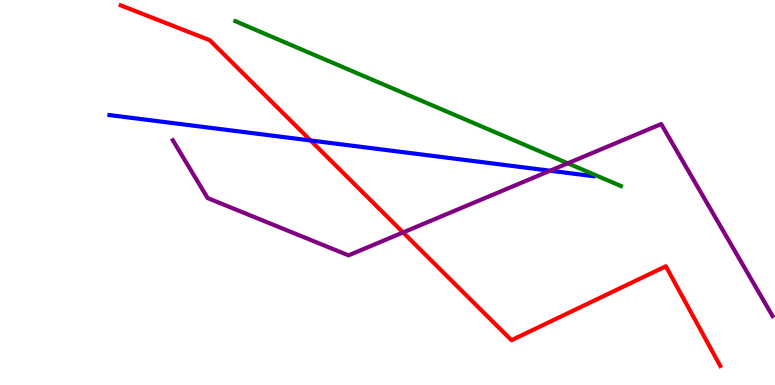[{'lines': ['blue', 'red'], 'intersections': [{'x': 4.01, 'y': 6.35}]}, {'lines': ['green', 'red'], 'intersections': []}, {'lines': ['purple', 'red'], 'intersections': [{'x': 5.2, 'y': 3.96}]}, {'lines': ['blue', 'green'], 'intersections': []}, {'lines': ['blue', 'purple'], 'intersections': [{'x': 7.1, 'y': 5.57}]}, {'lines': ['green', 'purple'], 'intersections': [{'x': 7.33, 'y': 5.76}]}]